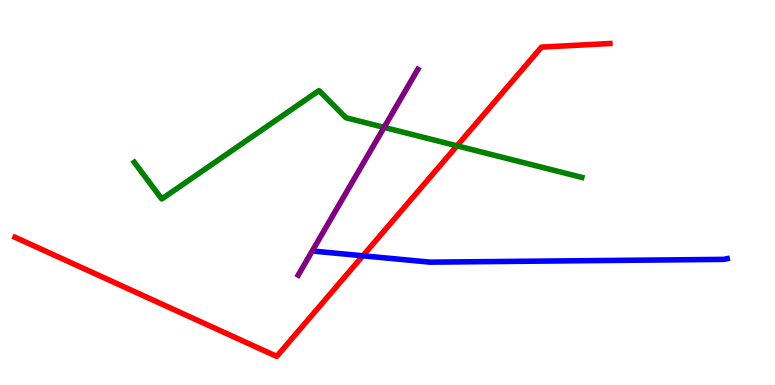[{'lines': ['blue', 'red'], 'intersections': [{'x': 4.68, 'y': 3.36}]}, {'lines': ['green', 'red'], 'intersections': [{'x': 5.9, 'y': 6.21}]}, {'lines': ['purple', 'red'], 'intersections': []}, {'lines': ['blue', 'green'], 'intersections': []}, {'lines': ['blue', 'purple'], 'intersections': []}, {'lines': ['green', 'purple'], 'intersections': [{'x': 4.96, 'y': 6.69}]}]